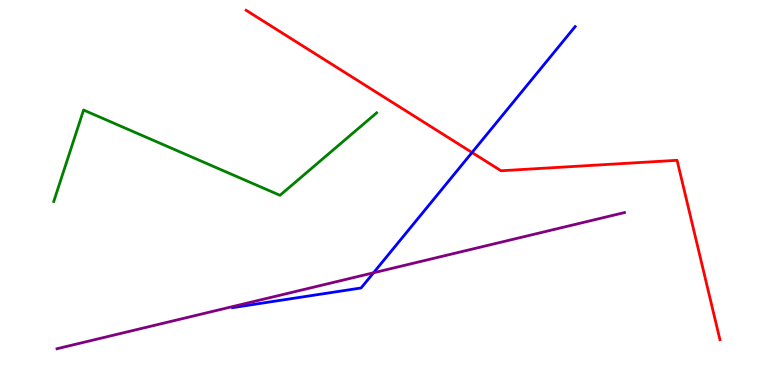[{'lines': ['blue', 'red'], 'intersections': [{'x': 6.09, 'y': 6.04}]}, {'lines': ['green', 'red'], 'intersections': []}, {'lines': ['purple', 'red'], 'intersections': []}, {'lines': ['blue', 'green'], 'intersections': []}, {'lines': ['blue', 'purple'], 'intersections': [{'x': 4.82, 'y': 2.91}]}, {'lines': ['green', 'purple'], 'intersections': []}]